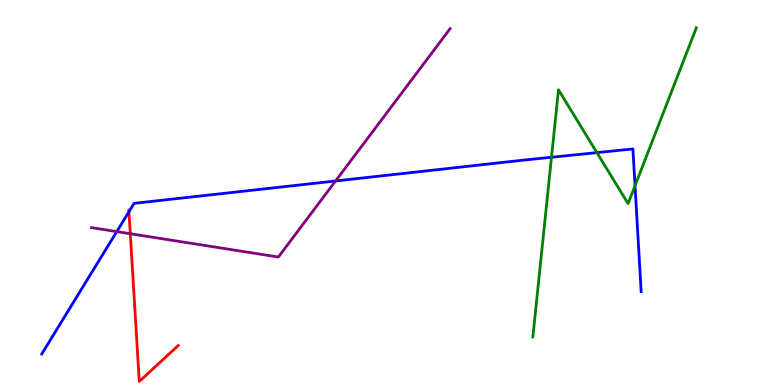[{'lines': ['blue', 'red'], 'intersections': [{'x': 1.66, 'y': 4.5}]}, {'lines': ['green', 'red'], 'intersections': []}, {'lines': ['purple', 'red'], 'intersections': [{'x': 1.68, 'y': 3.93}]}, {'lines': ['blue', 'green'], 'intersections': [{'x': 7.12, 'y': 5.92}, {'x': 7.7, 'y': 6.04}, {'x': 8.19, 'y': 5.18}]}, {'lines': ['blue', 'purple'], 'intersections': [{'x': 1.51, 'y': 3.98}, {'x': 4.33, 'y': 5.3}]}, {'lines': ['green', 'purple'], 'intersections': []}]